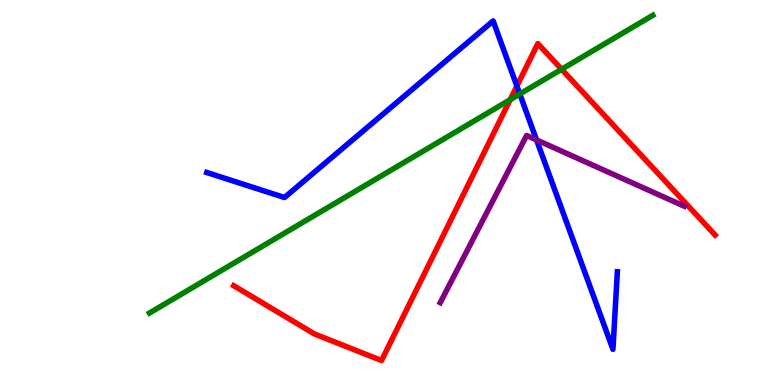[{'lines': ['blue', 'red'], 'intersections': [{'x': 6.67, 'y': 7.76}]}, {'lines': ['green', 'red'], 'intersections': [{'x': 6.58, 'y': 7.41}, {'x': 7.25, 'y': 8.2}]}, {'lines': ['purple', 'red'], 'intersections': []}, {'lines': ['blue', 'green'], 'intersections': [{'x': 6.71, 'y': 7.56}]}, {'lines': ['blue', 'purple'], 'intersections': [{'x': 6.92, 'y': 6.37}]}, {'lines': ['green', 'purple'], 'intersections': []}]